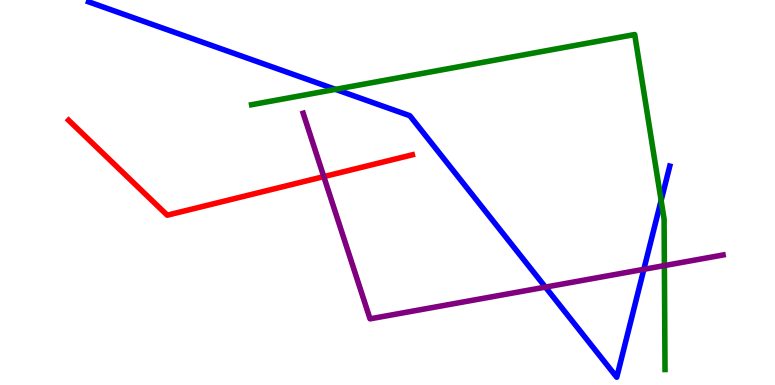[{'lines': ['blue', 'red'], 'intersections': []}, {'lines': ['green', 'red'], 'intersections': []}, {'lines': ['purple', 'red'], 'intersections': [{'x': 4.18, 'y': 5.41}]}, {'lines': ['blue', 'green'], 'intersections': [{'x': 4.33, 'y': 7.68}, {'x': 8.53, 'y': 4.79}]}, {'lines': ['blue', 'purple'], 'intersections': [{'x': 7.04, 'y': 2.54}, {'x': 8.31, 'y': 3.0}]}, {'lines': ['green', 'purple'], 'intersections': [{'x': 8.57, 'y': 3.1}]}]